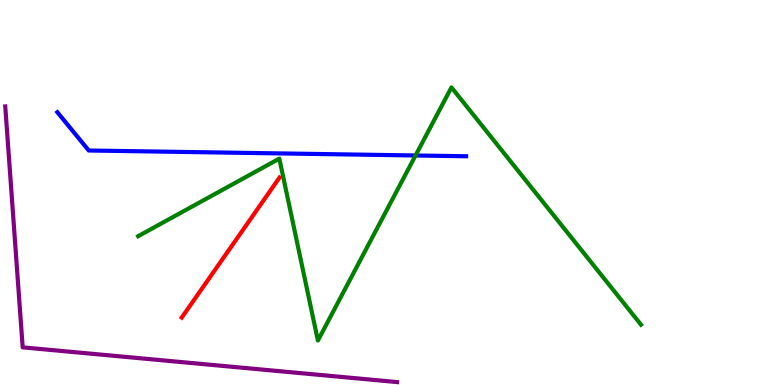[{'lines': ['blue', 'red'], 'intersections': []}, {'lines': ['green', 'red'], 'intersections': []}, {'lines': ['purple', 'red'], 'intersections': []}, {'lines': ['blue', 'green'], 'intersections': [{'x': 5.36, 'y': 5.96}]}, {'lines': ['blue', 'purple'], 'intersections': []}, {'lines': ['green', 'purple'], 'intersections': []}]